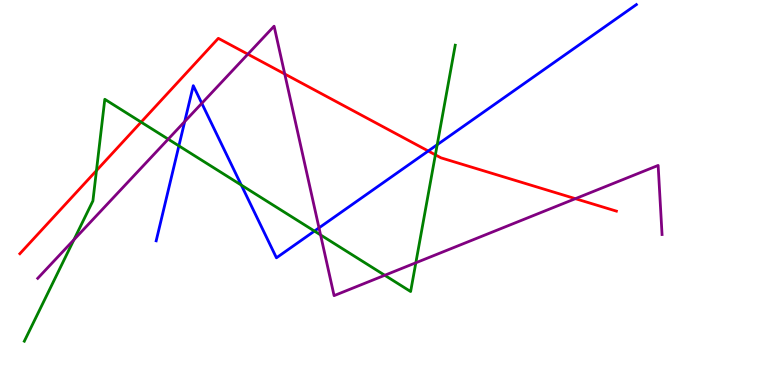[{'lines': ['blue', 'red'], 'intersections': [{'x': 5.53, 'y': 6.08}]}, {'lines': ['green', 'red'], 'intersections': [{'x': 1.24, 'y': 5.57}, {'x': 1.82, 'y': 6.83}, {'x': 5.62, 'y': 5.98}]}, {'lines': ['purple', 'red'], 'intersections': [{'x': 3.2, 'y': 8.59}, {'x': 3.67, 'y': 8.08}, {'x': 7.42, 'y': 4.84}]}, {'lines': ['blue', 'green'], 'intersections': [{'x': 2.31, 'y': 6.21}, {'x': 3.11, 'y': 5.19}, {'x': 4.06, 'y': 4.0}, {'x': 5.64, 'y': 6.24}]}, {'lines': ['blue', 'purple'], 'intersections': [{'x': 2.38, 'y': 6.84}, {'x': 2.6, 'y': 7.32}, {'x': 4.12, 'y': 4.08}]}, {'lines': ['green', 'purple'], 'intersections': [{'x': 0.954, 'y': 3.77}, {'x': 2.17, 'y': 6.39}, {'x': 4.14, 'y': 3.9}, {'x': 4.96, 'y': 2.85}, {'x': 5.37, 'y': 3.17}]}]